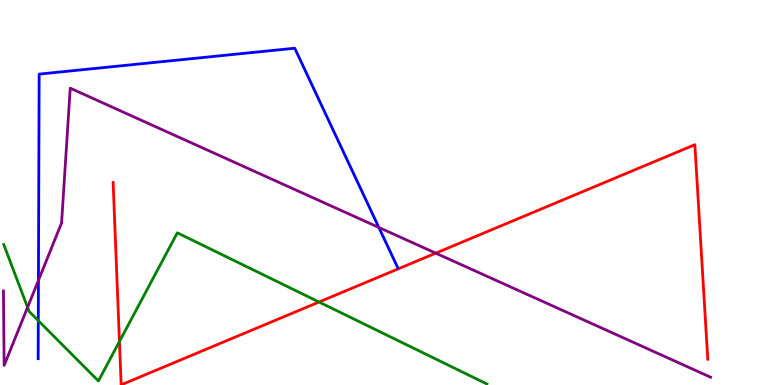[{'lines': ['blue', 'red'], 'intersections': []}, {'lines': ['green', 'red'], 'intersections': [{'x': 1.54, 'y': 1.13}, {'x': 4.12, 'y': 2.16}]}, {'lines': ['purple', 'red'], 'intersections': [{'x': 5.62, 'y': 3.42}]}, {'lines': ['blue', 'green'], 'intersections': [{'x': 0.494, 'y': 1.67}]}, {'lines': ['blue', 'purple'], 'intersections': [{'x': 0.496, 'y': 2.72}, {'x': 4.89, 'y': 4.09}]}, {'lines': ['green', 'purple'], 'intersections': [{'x': 0.356, 'y': 2.02}]}]